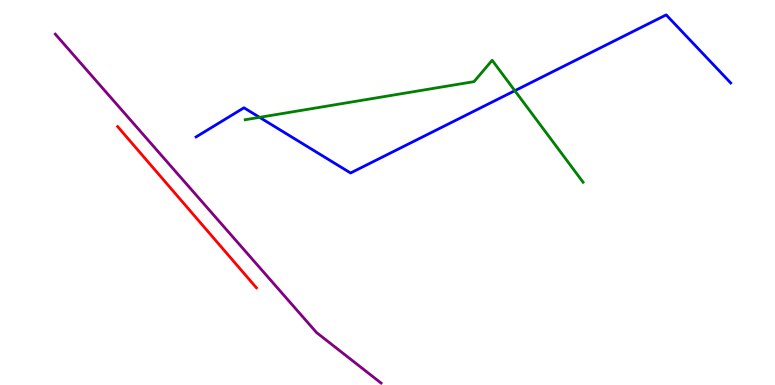[{'lines': ['blue', 'red'], 'intersections': []}, {'lines': ['green', 'red'], 'intersections': []}, {'lines': ['purple', 'red'], 'intersections': []}, {'lines': ['blue', 'green'], 'intersections': [{'x': 3.35, 'y': 6.95}, {'x': 6.64, 'y': 7.64}]}, {'lines': ['blue', 'purple'], 'intersections': []}, {'lines': ['green', 'purple'], 'intersections': []}]